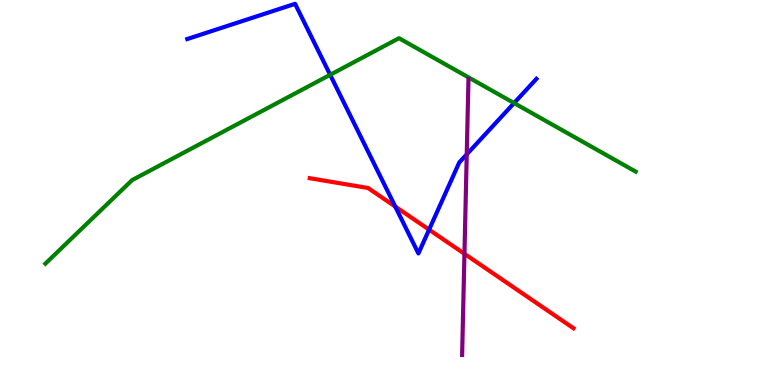[{'lines': ['blue', 'red'], 'intersections': [{'x': 5.1, 'y': 4.64}, {'x': 5.54, 'y': 4.03}]}, {'lines': ['green', 'red'], 'intersections': []}, {'lines': ['purple', 'red'], 'intersections': [{'x': 5.99, 'y': 3.41}]}, {'lines': ['blue', 'green'], 'intersections': [{'x': 4.26, 'y': 8.06}, {'x': 6.63, 'y': 7.32}]}, {'lines': ['blue', 'purple'], 'intersections': [{'x': 6.02, 'y': 5.99}]}, {'lines': ['green', 'purple'], 'intersections': []}]